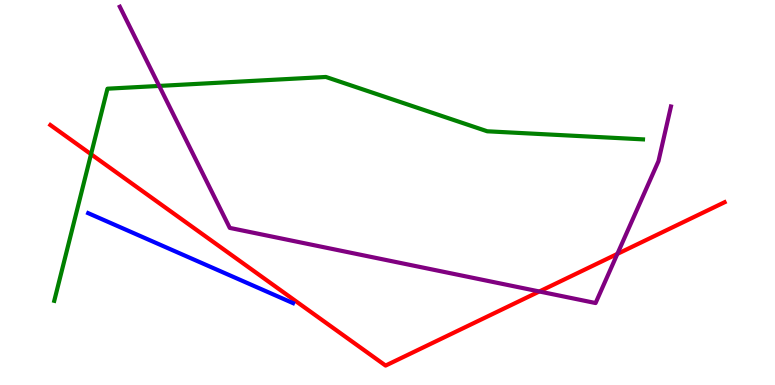[{'lines': ['blue', 'red'], 'intersections': []}, {'lines': ['green', 'red'], 'intersections': [{'x': 1.17, 'y': 5.99}]}, {'lines': ['purple', 'red'], 'intersections': [{'x': 6.96, 'y': 2.43}, {'x': 7.97, 'y': 3.41}]}, {'lines': ['blue', 'green'], 'intersections': []}, {'lines': ['blue', 'purple'], 'intersections': []}, {'lines': ['green', 'purple'], 'intersections': [{'x': 2.05, 'y': 7.77}]}]